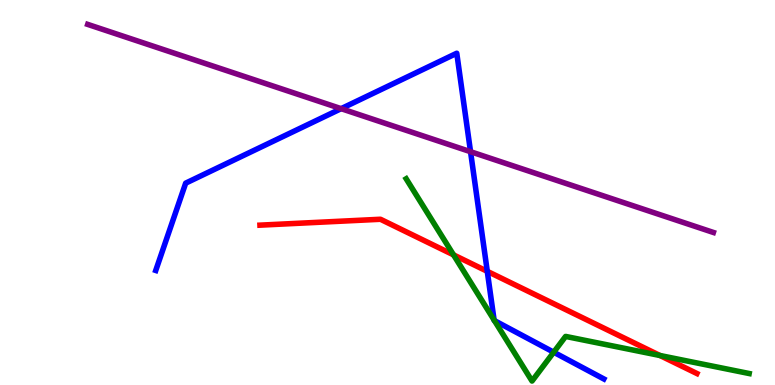[{'lines': ['blue', 'red'], 'intersections': [{'x': 6.29, 'y': 2.95}]}, {'lines': ['green', 'red'], 'intersections': [{'x': 5.85, 'y': 3.38}, {'x': 8.52, 'y': 0.767}]}, {'lines': ['purple', 'red'], 'intersections': []}, {'lines': ['blue', 'green'], 'intersections': [{'x': 6.38, 'y': 1.69}, {'x': 6.38, 'y': 1.67}, {'x': 7.14, 'y': 0.852}]}, {'lines': ['blue', 'purple'], 'intersections': [{'x': 4.4, 'y': 7.18}, {'x': 6.07, 'y': 6.06}]}, {'lines': ['green', 'purple'], 'intersections': []}]